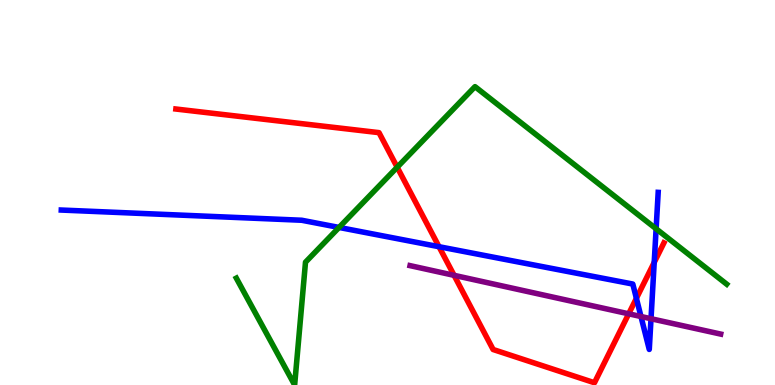[{'lines': ['blue', 'red'], 'intersections': [{'x': 5.66, 'y': 3.59}, {'x': 8.21, 'y': 2.25}, {'x': 8.44, 'y': 3.18}]}, {'lines': ['green', 'red'], 'intersections': [{'x': 5.13, 'y': 5.66}]}, {'lines': ['purple', 'red'], 'intersections': [{'x': 5.86, 'y': 2.85}, {'x': 8.11, 'y': 1.85}]}, {'lines': ['blue', 'green'], 'intersections': [{'x': 4.37, 'y': 4.09}, {'x': 8.47, 'y': 4.06}]}, {'lines': ['blue', 'purple'], 'intersections': [{'x': 8.27, 'y': 1.78}, {'x': 8.4, 'y': 1.72}]}, {'lines': ['green', 'purple'], 'intersections': []}]